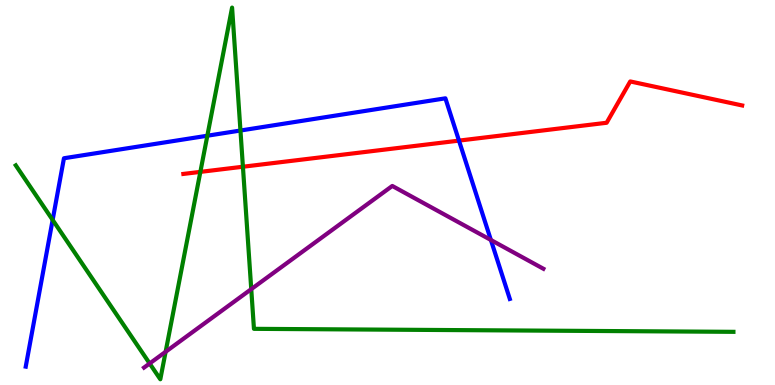[{'lines': ['blue', 'red'], 'intersections': [{'x': 5.92, 'y': 6.35}]}, {'lines': ['green', 'red'], 'intersections': [{'x': 2.59, 'y': 5.54}, {'x': 3.13, 'y': 5.67}]}, {'lines': ['purple', 'red'], 'intersections': []}, {'lines': ['blue', 'green'], 'intersections': [{'x': 0.679, 'y': 4.29}, {'x': 2.68, 'y': 6.47}, {'x': 3.1, 'y': 6.61}]}, {'lines': ['blue', 'purple'], 'intersections': [{'x': 6.33, 'y': 3.77}]}, {'lines': ['green', 'purple'], 'intersections': [{'x': 1.93, 'y': 0.559}, {'x': 2.14, 'y': 0.863}, {'x': 3.24, 'y': 2.49}]}]